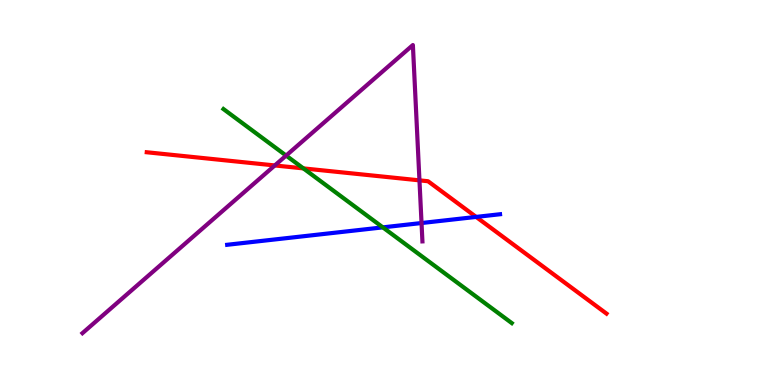[{'lines': ['blue', 'red'], 'intersections': [{'x': 6.14, 'y': 4.37}]}, {'lines': ['green', 'red'], 'intersections': [{'x': 3.91, 'y': 5.63}]}, {'lines': ['purple', 'red'], 'intersections': [{'x': 3.55, 'y': 5.7}, {'x': 5.41, 'y': 5.32}]}, {'lines': ['blue', 'green'], 'intersections': [{'x': 4.94, 'y': 4.09}]}, {'lines': ['blue', 'purple'], 'intersections': [{'x': 5.44, 'y': 4.21}]}, {'lines': ['green', 'purple'], 'intersections': [{'x': 3.69, 'y': 5.96}]}]